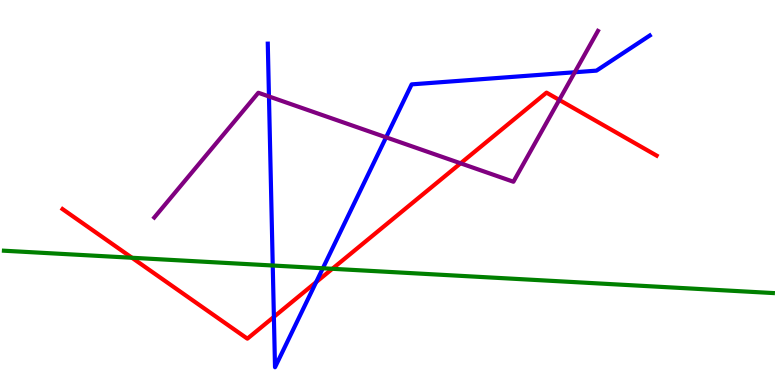[{'lines': ['blue', 'red'], 'intersections': [{'x': 3.53, 'y': 1.77}, {'x': 4.08, 'y': 2.67}]}, {'lines': ['green', 'red'], 'intersections': [{'x': 1.7, 'y': 3.3}, {'x': 4.29, 'y': 3.02}]}, {'lines': ['purple', 'red'], 'intersections': [{'x': 5.94, 'y': 5.76}, {'x': 7.22, 'y': 7.4}]}, {'lines': ['blue', 'green'], 'intersections': [{'x': 3.52, 'y': 3.1}, {'x': 4.17, 'y': 3.03}]}, {'lines': ['blue', 'purple'], 'intersections': [{'x': 3.47, 'y': 7.49}, {'x': 4.98, 'y': 6.43}, {'x': 7.42, 'y': 8.12}]}, {'lines': ['green', 'purple'], 'intersections': []}]